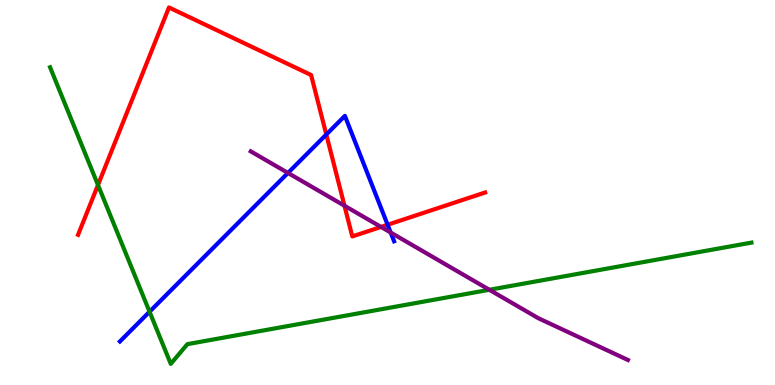[{'lines': ['blue', 'red'], 'intersections': [{'x': 4.21, 'y': 6.51}, {'x': 5.0, 'y': 4.16}]}, {'lines': ['green', 'red'], 'intersections': [{'x': 1.26, 'y': 5.19}]}, {'lines': ['purple', 'red'], 'intersections': [{'x': 4.44, 'y': 4.66}, {'x': 4.92, 'y': 4.11}]}, {'lines': ['blue', 'green'], 'intersections': [{'x': 1.93, 'y': 1.9}]}, {'lines': ['blue', 'purple'], 'intersections': [{'x': 3.72, 'y': 5.51}, {'x': 5.04, 'y': 3.96}]}, {'lines': ['green', 'purple'], 'intersections': [{'x': 6.31, 'y': 2.47}]}]